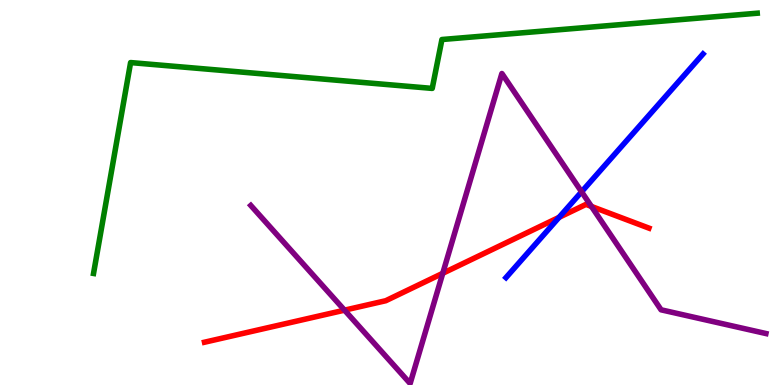[{'lines': ['blue', 'red'], 'intersections': [{'x': 7.21, 'y': 4.35}]}, {'lines': ['green', 'red'], 'intersections': []}, {'lines': ['purple', 'red'], 'intersections': [{'x': 4.45, 'y': 1.94}, {'x': 5.71, 'y': 2.9}, {'x': 7.63, 'y': 4.64}]}, {'lines': ['blue', 'green'], 'intersections': []}, {'lines': ['blue', 'purple'], 'intersections': [{'x': 7.5, 'y': 5.02}]}, {'lines': ['green', 'purple'], 'intersections': []}]